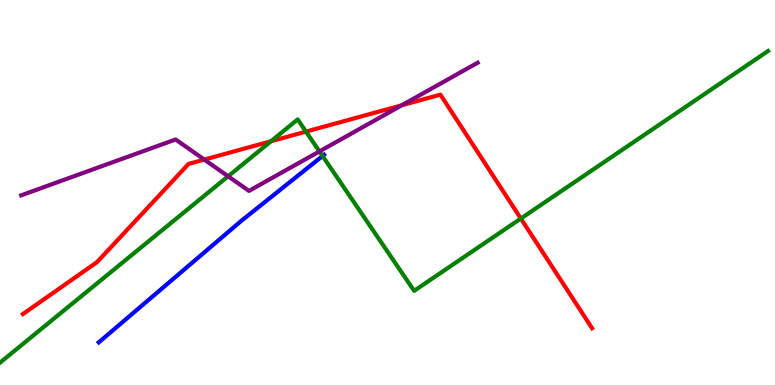[{'lines': ['blue', 'red'], 'intersections': []}, {'lines': ['green', 'red'], 'intersections': [{'x': 3.5, 'y': 6.33}, {'x': 3.95, 'y': 6.58}, {'x': 6.72, 'y': 4.32}]}, {'lines': ['purple', 'red'], 'intersections': [{'x': 2.64, 'y': 5.85}, {'x': 5.18, 'y': 7.27}]}, {'lines': ['blue', 'green'], 'intersections': [{'x': 4.16, 'y': 5.95}]}, {'lines': ['blue', 'purple'], 'intersections': []}, {'lines': ['green', 'purple'], 'intersections': [{'x': 2.94, 'y': 5.42}, {'x': 4.12, 'y': 6.07}]}]